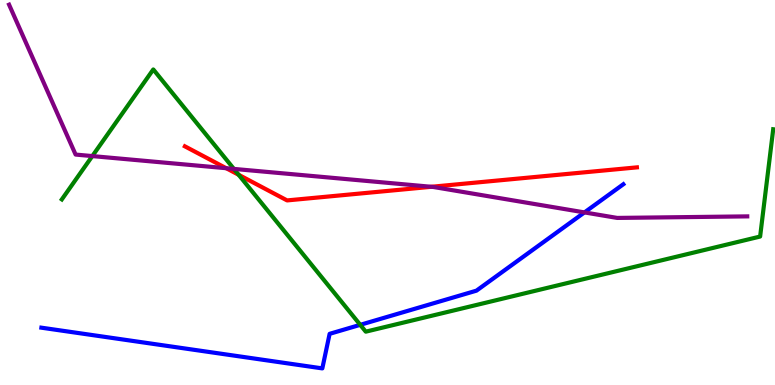[{'lines': ['blue', 'red'], 'intersections': []}, {'lines': ['green', 'red'], 'intersections': [{'x': 3.08, 'y': 5.46}]}, {'lines': ['purple', 'red'], 'intersections': [{'x': 2.92, 'y': 5.63}, {'x': 5.57, 'y': 5.15}]}, {'lines': ['blue', 'green'], 'intersections': [{'x': 4.65, 'y': 1.56}]}, {'lines': ['blue', 'purple'], 'intersections': [{'x': 7.54, 'y': 4.48}]}, {'lines': ['green', 'purple'], 'intersections': [{'x': 1.19, 'y': 5.95}, {'x': 3.02, 'y': 5.61}]}]